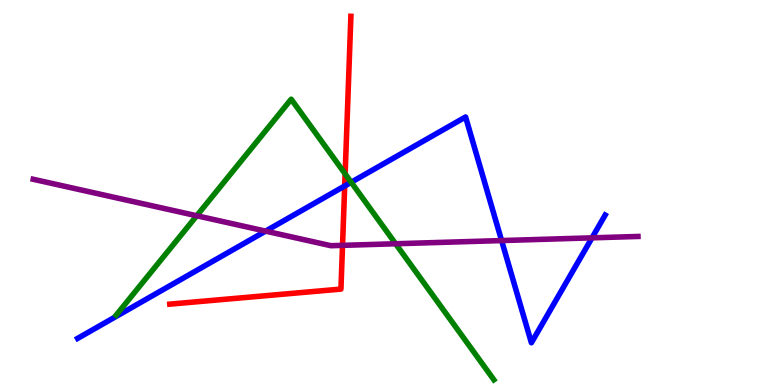[{'lines': ['blue', 'red'], 'intersections': [{'x': 4.45, 'y': 5.17}]}, {'lines': ['green', 'red'], 'intersections': [{'x': 4.45, 'y': 5.48}]}, {'lines': ['purple', 'red'], 'intersections': [{'x': 4.42, 'y': 3.63}]}, {'lines': ['blue', 'green'], 'intersections': [{'x': 4.53, 'y': 5.27}]}, {'lines': ['blue', 'purple'], 'intersections': [{'x': 3.43, 'y': 4.0}, {'x': 6.47, 'y': 3.75}, {'x': 7.64, 'y': 3.82}]}, {'lines': ['green', 'purple'], 'intersections': [{'x': 2.54, 'y': 4.4}, {'x': 5.1, 'y': 3.67}]}]